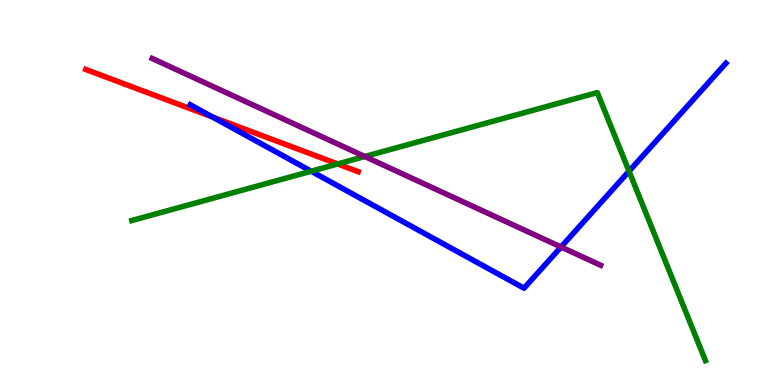[{'lines': ['blue', 'red'], 'intersections': [{'x': 2.74, 'y': 6.96}]}, {'lines': ['green', 'red'], 'intersections': [{'x': 4.36, 'y': 5.74}]}, {'lines': ['purple', 'red'], 'intersections': []}, {'lines': ['blue', 'green'], 'intersections': [{'x': 4.02, 'y': 5.55}, {'x': 8.12, 'y': 5.55}]}, {'lines': ['blue', 'purple'], 'intersections': [{'x': 7.24, 'y': 3.58}]}, {'lines': ['green', 'purple'], 'intersections': [{'x': 4.71, 'y': 5.93}]}]